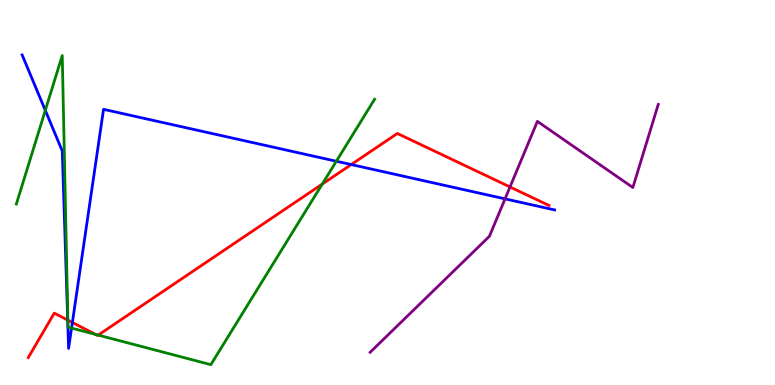[{'lines': ['blue', 'red'], 'intersections': [{'x': 0.873, 'y': 1.69}, {'x': 0.934, 'y': 1.62}, {'x': 4.53, 'y': 5.73}]}, {'lines': ['green', 'red'], 'intersections': [{'x': 0.876, 'y': 1.68}, {'x': 1.23, 'y': 1.31}, {'x': 1.27, 'y': 1.3}, {'x': 4.16, 'y': 5.22}]}, {'lines': ['purple', 'red'], 'intersections': [{'x': 6.58, 'y': 5.14}]}, {'lines': ['blue', 'green'], 'intersections': [{'x': 0.585, 'y': 7.13}, {'x': 0.923, 'y': 1.48}, {'x': 4.34, 'y': 5.81}]}, {'lines': ['blue', 'purple'], 'intersections': [{'x': 6.52, 'y': 4.83}]}, {'lines': ['green', 'purple'], 'intersections': []}]